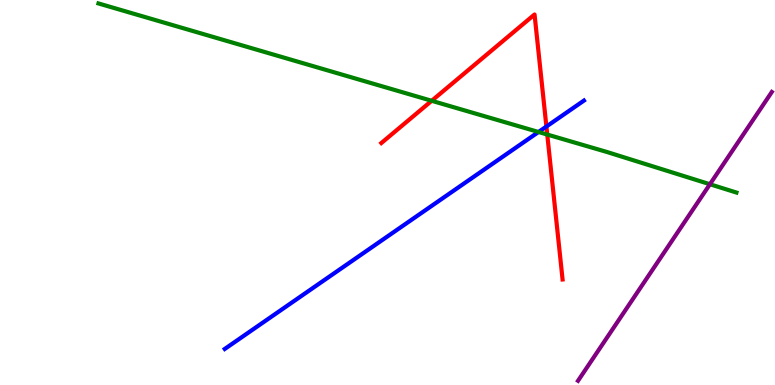[{'lines': ['blue', 'red'], 'intersections': [{'x': 7.05, 'y': 6.71}]}, {'lines': ['green', 'red'], 'intersections': [{'x': 5.57, 'y': 7.38}, {'x': 7.06, 'y': 6.51}]}, {'lines': ['purple', 'red'], 'intersections': []}, {'lines': ['blue', 'green'], 'intersections': [{'x': 6.95, 'y': 6.57}]}, {'lines': ['blue', 'purple'], 'intersections': []}, {'lines': ['green', 'purple'], 'intersections': [{'x': 9.16, 'y': 5.21}]}]